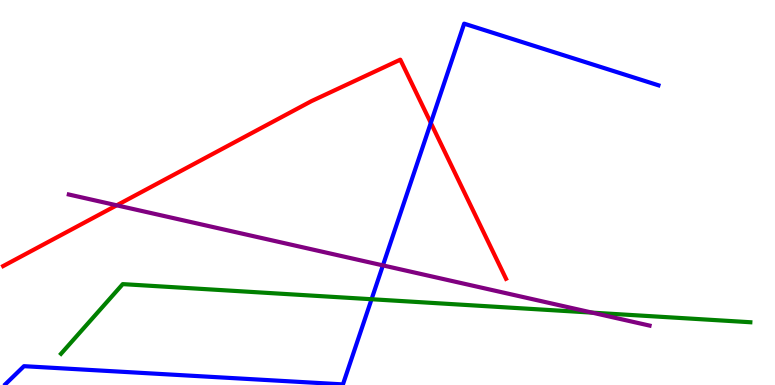[{'lines': ['blue', 'red'], 'intersections': [{'x': 5.56, 'y': 6.81}]}, {'lines': ['green', 'red'], 'intersections': []}, {'lines': ['purple', 'red'], 'intersections': [{'x': 1.51, 'y': 4.67}]}, {'lines': ['blue', 'green'], 'intersections': [{'x': 4.79, 'y': 2.23}]}, {'lines': ['blue', 'purple'], 'intersections': [{'x': 4.94, 'y': 3.11}]}, {'lines': ['green', 'purple'], 'intersections': [{'x': 7.64, 'y': 1.88}]}]